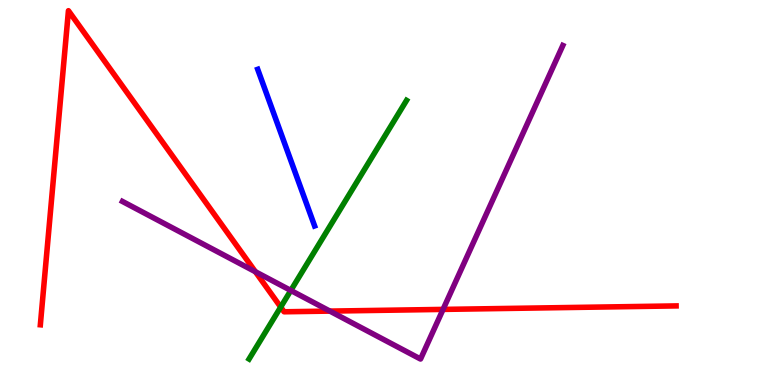[{'lines': ['blue', 'red'], 'intersections': []}, {'lines': ['green', 'red'], 'intersections': [{'x': 3.62, 'y': 2.02}]}, {'lines': ['purple', 'red'], 'intersections': [{'x': 3.3, 'y': 2.94}, {'x': 4.26, 'y': 1.92}, {'x': 5.72, 'y': 1.96}]}, {'lines': ['blue', 'green'], 'intersections': []}, {'lines': ['blue', 'purple'], 'intersections': []}, {'lines': ['green', 'purple'], 'intersections': [{'x': 3.75, 'y': 2.46}]}]